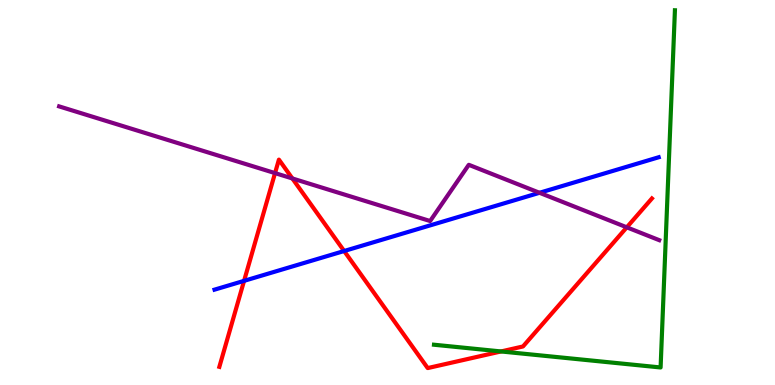[{'lines': ['blue', 'red'], 'intersections': [{'x': 3.15, 'y': 2.71}, {'x': 4.44, 'y': 3.48}]}, {'lines': ['green', 'red'], 'intersections': [{'x': 6.46, 'y': 0.871}]}, {'lines': ['purple', 'red'], 'intersections': [{'x': 3.55, 'y': 5.5}, {'x': 3.77, 'y': 5.36}, {'x': 8.09, 'y': 4.1}]}, {'lines': ['blue', 'green'], 'intersections': []}, {'lines': ['blue', 'purple'], 'intersections': [{'x': 6.96, 'y': 4.99}]}, {'lines': ['green', 'purple'], 'intersections': []}]